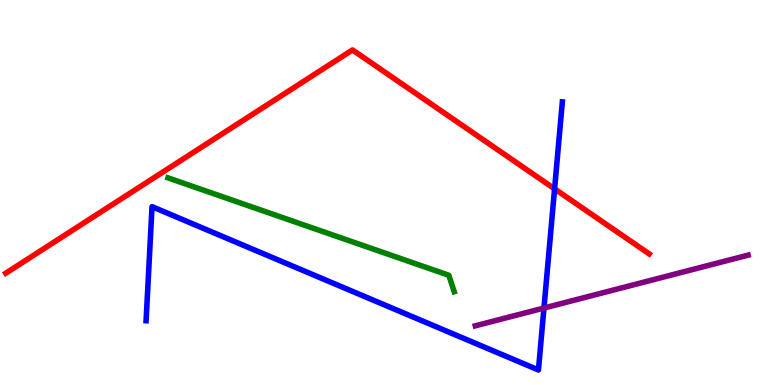[{'lines': ['blue', 'red'], 'intersections': [{'x': 7.16, 'y': 5.09}]}, {'lines': ['green', 'red'], 'intersections': []}, {'lines': ['purple', 'red'], 'intersections': []}, {'lines': ['blue', 'green'], 'intersections': []}, {'lines': ['blue', 'purple'], 'intersections': [{'x': 7.02, 'y': 2.0}]}, {'lines': ['green', 'purple'], 'intersections': []}]